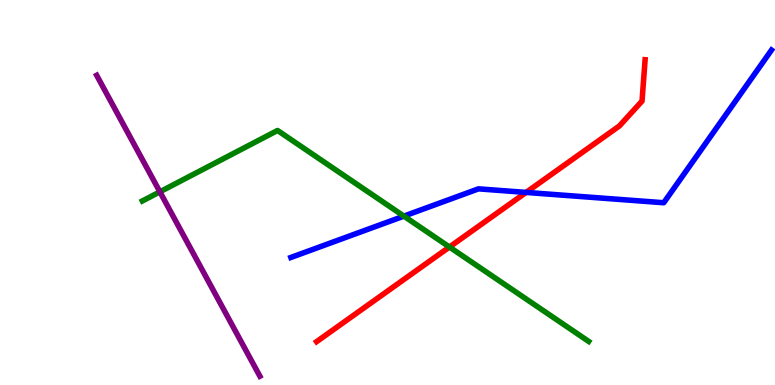[{'lines': ['blue', 'red'], 'intersections': [{'x': 6.79, 'y': 5.0}]}, {'lines': ['green', 'red'], 'intersections': [{'x': 5.8, 'y': 3.58}]}, {'lines': ['purple', 'red'], 'intersections': []}, {'lines': ['blue', 'green'], 'intersections': [{'x': 5.21, 'y': 4.39}]}, {'lines': ['blue', 'purple'], 'intersections': []}, {'lines': ['green', 'purple'], 'intersections': [{'x': 2.06, 'y': 5.02}]}]